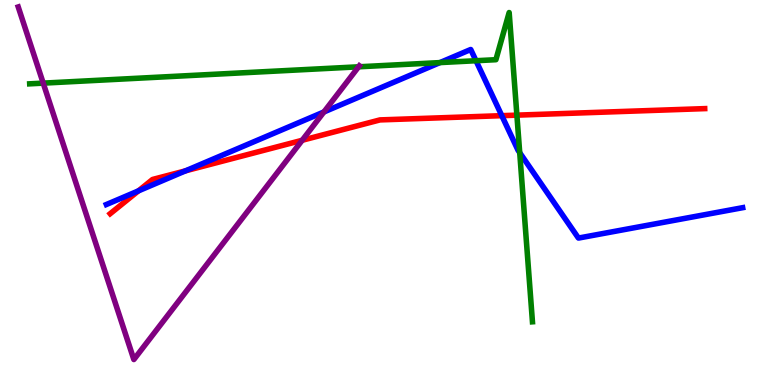[{'lines': ['blue', 'red'], 'intersections': [{'x': 1.79, 'y': 5.04}, {'x': 2.39, 'y': 5.56}, {'x': 6.47, 'y': 7.0}]}, {'lines': ['green', 'red'], 'intersections': [{'x': 6.67, 'y': 7.01}]}, {'lines': ['purple', 'red'], 'intersections': [{'x': 3.9, 'y': 6.36}]}, {'lines': ['blue', 'green'], 'intersections': [{'x': 5.68, 'y': 8.37}, {'x': 6.14, 'y': 8.42}, {'x': 6.71, 'y': 6.03}]}, {'lines': ['blue', 'purple'], 'intersections': [{'x': 4.18, 'y': 7.09}]}, {'lines': ['green', 'purple'], 'intersections': [{'x': 0.558, 'y': 7.84}, {'x': 4.63, 'y': 8.26}]}]